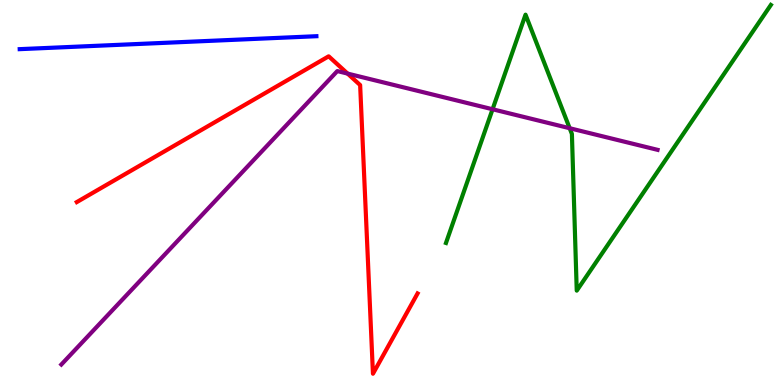[{'lines': ['blue', 'red'], 'intersections': []}, {'lines': ['green', 'red'], 'intersections': []}, {'lines': ['purple', 'red'], 'intersections': [{'x': 4.49, 'y': 8.09}]}, {'lines': ['blue', 'green'], 'intersections': []}, {'lines': ['blue', 'purple'], 'intersections': []}, {'lines': ['green', 'purple'], 'intersections': [{'x': 6.36, 'y': 7.16}, {'x': 7.35, 'y': 6.67}]}]